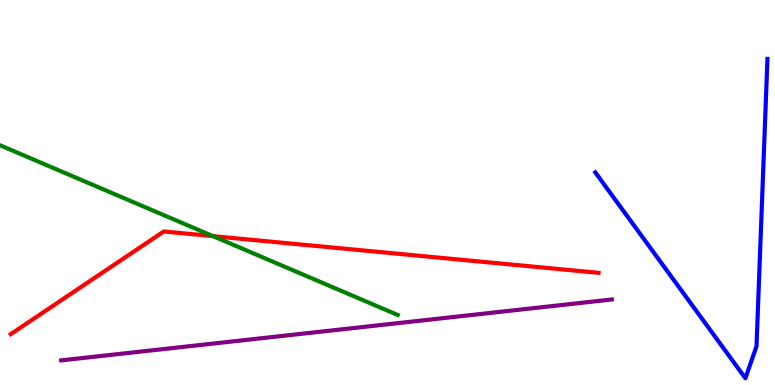[{'lines': ['blue', 'red'], 'intersections': []}, {'lines': ['green', 'red'], 'intersections': [{'x': 2.75, 'y': 3.87}]}, {'lines': ['purple', 'red'], 'intersections': []}, {'lines': ['blue', 'green'], 'intersections': []}, {'lines': ['blue', 'purple'], 'intersections': []}, {'lines': ['green', 'purple'], 'intersections': []}]